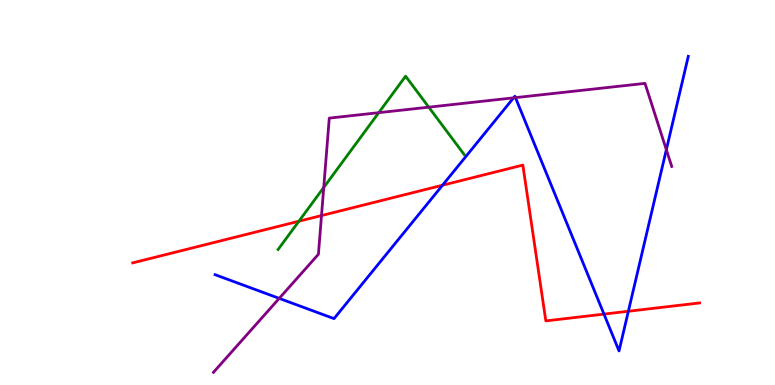[{'lines': ['blue', 'red'], 'intersections': [{'x': 5.71, 'y': 5.19}, {'x': 7.79, 'y': 1.84}, {'x': 8.11, 'y': 1.92}]}, {'lines': ['green', 'red'], 'intersections': [{'x': 3.86, 'y': 4.25}]}, {'lines': ['purple', 'red'], 'intersections': [{'x': 4.15, 'y': 4.4}]}, {'lines': ['blue', 'green'], 'intersections': []}, {'lines': ['blue', 'purple'], 'intersections': [{'x': 3.6, 'y': 2.25}, {'x': 6.63, 'y': 7.46}, {'x': 6.65, 'y': 7.46}, {'x': 8.6, 'y': 6.11}]}, {'lines': ['green', 'purple'], 'intersections': [{'x': 4.18, 'y': 5.13}, {'x': 4.89, 'y': 7.07}, {'x': 5.53, 'y': 7.22}]}]